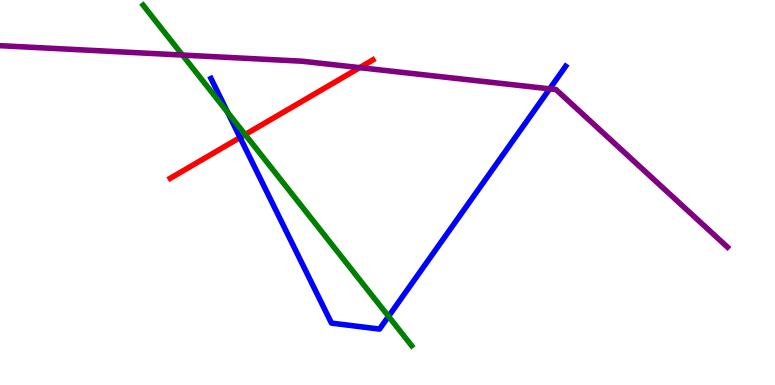[{'lines': ['blue', 'red'], 'intersections': [{'x': 3.1, 'y': 6.43}]}, {'lines': ['green', 'red'], 'intersections': [{'x': 3.16, 'y': 6.51}]}, {'lines': ['purple', 'red'], 'intersections': [{'x': 4.64, 'y': 8.24}]}, {'lines': ['blue', 'green'], 'intersections': [{'x': 2.94, 'y': 7.08}, {'x': 5.01, 'y': 1.78}]}, {'lines': ['blue', 'purple'], 'intersections': [{'x': 7.09, 'y': 7.69}]}, {'lines': ['green', 'purple'], 'intersections': [{'x': 2.35, 'y': 8.57}]}]